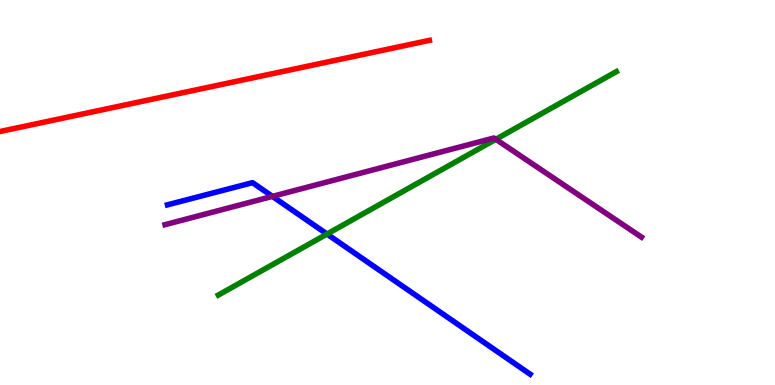[{'lines': ['blue', 'red'], 'intersections': []}, {'lines': ['green', 'red'], 'intersections': []}, {'lines': ['purple', 'red'], 'intersections': []}, {'lines': ['blue', 'green'], 'intersections': [{'x': 4.22, 'y': 3.92}]}, {'lines': ['blue', 'purple'], 'intersections': [{'x': 3.52, 'y': 4.9}]}, {'lines': ['green', 'purple'], 'intersections': [{'x': 6.4, 'y': 6.38}]}]